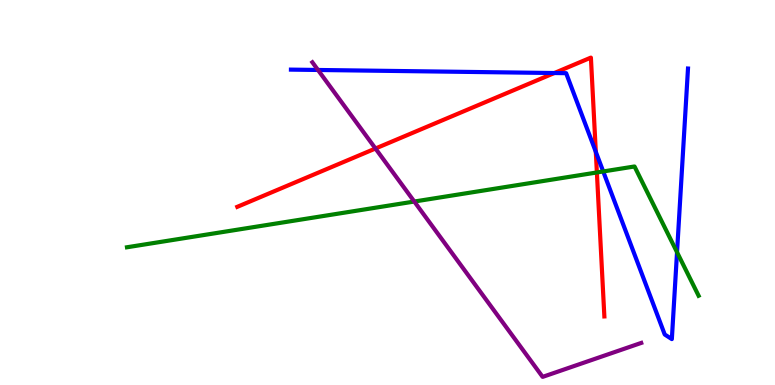[{'lines': ['blue', 'red'], 'intersections': [{'x': 7.15, 'y': 8.1}, {'x': 7.69, 'y': 6.06}]}, {'lines': ['green', 'red'], 'intersections': [{'x': 7.7, 'y': 5.52}]}, {'lines': ['purple', 'red'], 'intersections': [{'x': 4.84, 'y': 6.14}]}, {'lines': ['blue', 'green'], 'intersections': [{'x': 7.78, 'y': 5.55}, {'x': 8.74, 'y': 3.45}]}, {'lines': ['blue', 'purple'], 'intersections': [{'x': 4.1, 'y': 8.18}]}, {'lines': ['green', 'purple'], 'intersections': [{'x': 5.35, 'y': 4.77}]}]